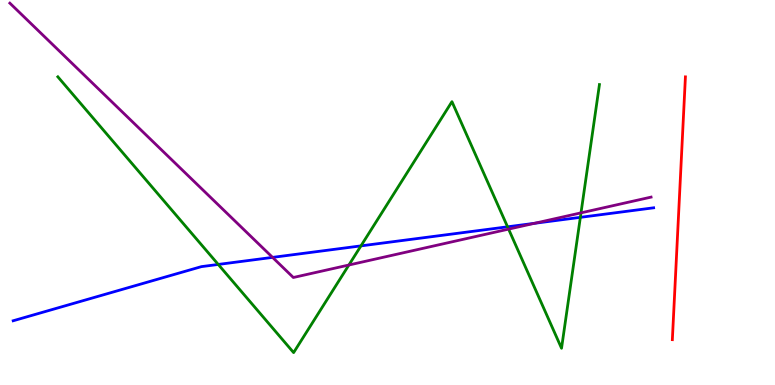[{'lines': ['blue', 'red'], 'intersections': []}, {'lines': ['green', 'red'], 'intersections': []}, {'lines': ['purple', 'red'], 'intersections': []}, {'lines': ['blue', 'green'], 'intersections': [{'x': 2.82, 'y': 3.13}, {'x': 4.66, 'y': 3.61}, {'x': 6.55, 'y': 4.11}, {'x': 7.49, 'y': 4.35}]}, {'lines': ['blue', 'purple'], 'intersections': [{'x': 3.52, 'y': 3.31}, {'x': 6.9, 'y': 4.2}]}, {'lines': ['green', 'purple'], 'intersections': [{'x': 4.5, 'y': 3.12}, {'x': 6.56, 'y': 4.05}, {'x': 7.5, 'y': 4.47}]}]